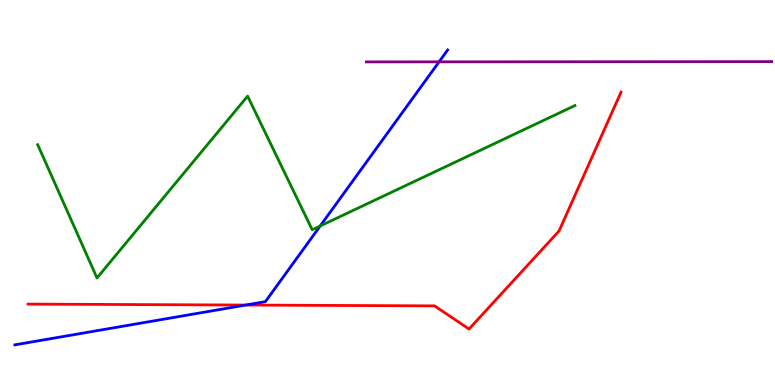[{'lines': ['blue', 'red'], 'intersections': [{'x': 3.17, 'y': 2.08}]}, {'lines': ['green', 'red'], 'intersections': []}, {'lines': ['purple', 'red'], 'intersections': []}, {'lines': ['blue', 'green'], 'intersections': [{'x': 4.13, 'y': 4.13}]}, {'lines': ['blue', 'purple'], 'intersections': [{'x': 5.67, 'y': 8.39}]}, {'lines': ['green', 'purple'], 'intersections': []}]